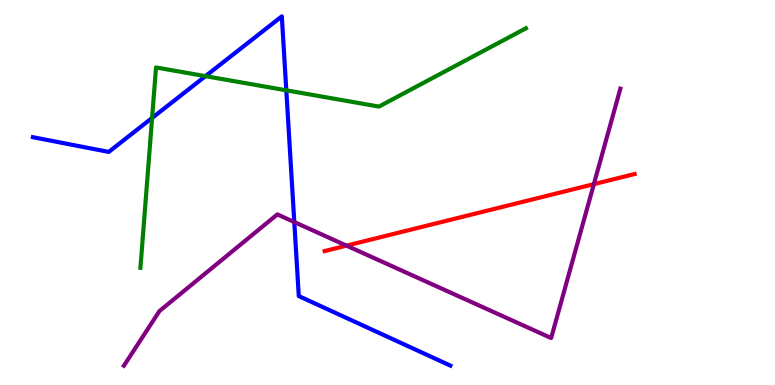[{'lines': ['blue', 'red'], 'intersections': []}, {'lines': ['green', 'red'], 'intersections': []}, {'lines': ['purple', 'red'], 'intersections': [{'x': 4.47, 'y': 3.62}, {'x': 7.66, 'y': 5.22}]}, {'lines': ['blue', 'green'], 'intersections': [{'x': 1.96, 'y': 6.94}, {'x': 2.65, 'y': 8.02}, {'x': 3.69, 'y': 7.65}]}, {'lines': ['blue', 'purple'], 'intersections': [{'x': 3.8, 'y': 4.23}]}, {'lines': ['green', 'purple'], 'intersections': []}]